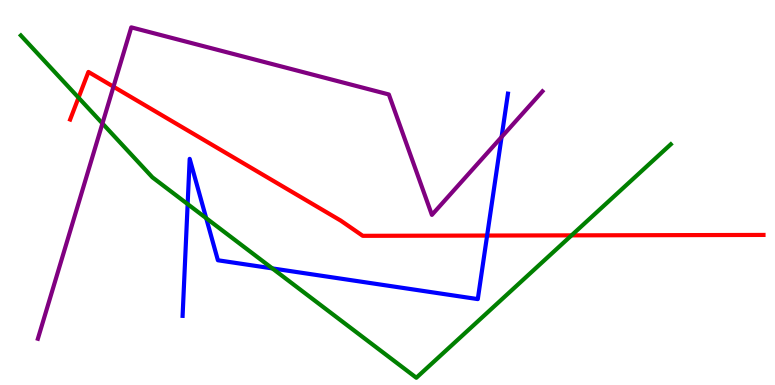[{'lines': ['blue', 'red'], 'intersections': [{'x': 6.29, 'y': 3.88}]}, {'lines': ['green', 'red'], 'intersections': [{'x': 1.01, 'y': 7.46}, {'x': 7.37, 'y': 3.89}]}, {'lines': ['purple', 'red'], 'intersections': [{'x': 1.46, 'y': 7.75}]}, {'lines': ['blue', 'green'], 'intersections': [{'x': 2.42, 'y': 4.7}, {'x': 2.66, 'y': 4.33}, {'x': 3.51, 'y': 3.03}]}, {'lines': ['blue', 'purple'], 'intersections': [{'x': 6.47, 'y': 6.44}]}, {'lines': ['green', 'purple'], 'intersections': [{'x': 1.32, 'y': 6.79}]}]